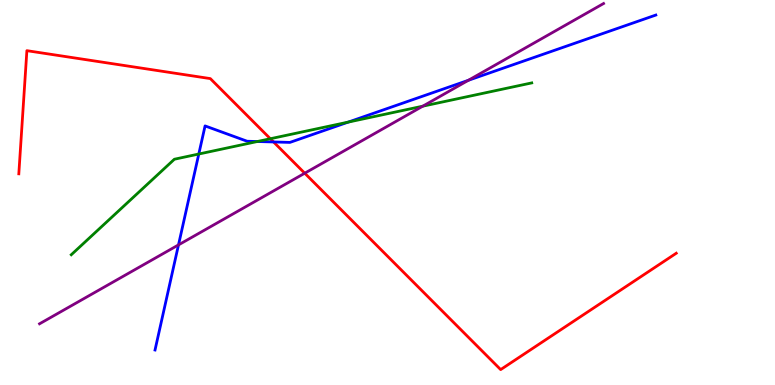[{'lines': ['blue', 'red'], 'intersections': [{'x': 3.53, 'y': 6.31}]}, {'lines': ['green', 'red'], 'intersections': [{'x': 3.49, 'y': 6.4}]}, {'lines': ['purple', 'red'], 'intersections': [{'x': 3.93, 'y': 5.5}]}, {'lines': ['blue', 'green'], 'intersections': [{'x': 2.57, 'y': 6.0}, {'x': 3.32, 'y': 6.32}, {'x': 4.49, 'y': 6.83}]}, {'lines': ['blue', 'purple'], 'intersections': [{'x': 2.3, 'y': 3.64}, {'x': 6.04, 'y': 7.91}]}, {'lines': ['green', 'purple'], 'intersections': [{'x': 5.46, 'y': 7.24}]}]